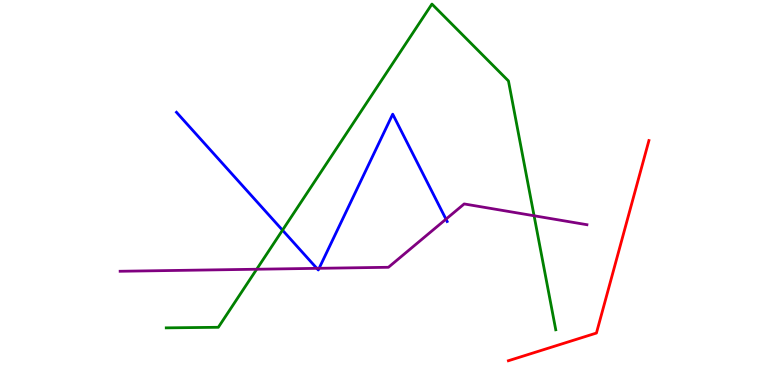[{'lines': ['blue', 'red'], 'intersections': []}, {'lines': ['green', 'red'], 'intersections': []}, {'lines': ['purple', 'red'], 'intersections': []}, {'lines': ['blue', 'green'], 'intersections': [{'x': 3.65, 'y': 4.02}]}, {'lines': ['blue', 'purple'], 'intersections': [{'x': 4.09, 'y': 3.03}, {'x': 4.12, 'y': 3.03}, {'x': 5.75, 'y': 4.31}]}, {'lines': ['green', 'purple'], 'intersections': [{'x': 3.31, 'y': 3.01}, {'x': 6.89, 'y': 4.4}]}]